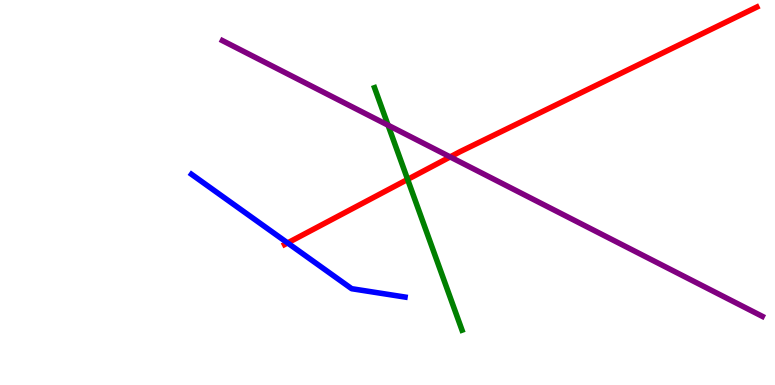[{'lines': ['blue', 'red'], 'intersections': [{'x': 3.71, 'y': 3.69}]}, {'lines': ['green', 'red'], 'intersections': [{'x': 5.26, 'y': 5.34}]}, {'lines': ['purple', 'red'], 'intersections': [{'x': 5.81, 'y': 5.92}]}, {'lines': ['blue', 'green'], 'intersections': []}, {'lines': ['blue', 'purple'], 'intersections': []}, {'lines': ['green', 'purple'], 'intersections': [{'x': 5.01, 'y': 6.75}]}]